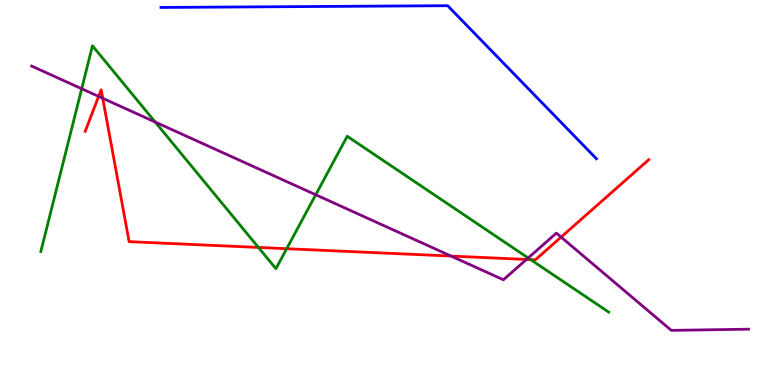[{'lines': ['blue', 'red'], 'intersections': []}, {'lines': ['green', 'red'], 'intersections': [{'x': 3.33, 'y': 3.57}, {'x': 3.7, 'y': 3.54}, {'x': 6.85, 'y': 3.26}]}, {'lines': ['purple', 'red'], 'intersections': [{'x': 1.27, 'y': 7.5}, {'x': 1.33, 'y': 7.45}, {'x': 5.82, 'y': 3.35}, {'x': 6.79, 'y': 3.26}, {'x': 7.24, 'y': 3.84}]}, {'lines': ['blue', 'green'], 'intersections': []}, {'lines': ['blue', 'purple'], 'intersections': []}, {'lines': ['green', 'purple'], 'intersections': [{'x': 1.05, 'y': 7.7}, {'x': 2.0, 'y': 6.83}, {'x': 4.07, 'y': 4.94}, {'x': 6.82, 'y': 3.3}]}]